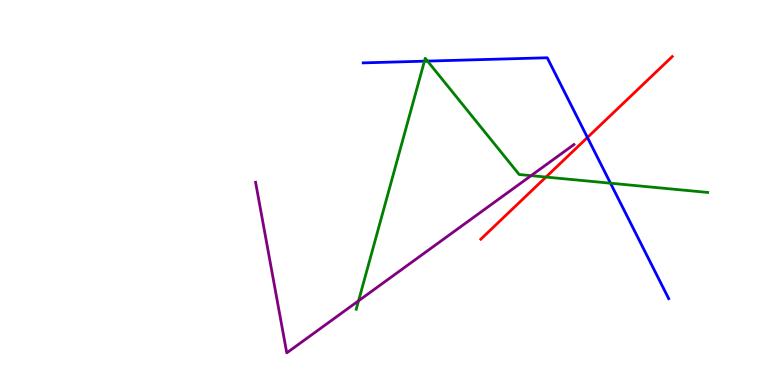[{'lines': ['blue', 'red'], 'intersections': [{'x': 7.58, 'y': 6.43}]}, {'lines': ['green', 'red'], 'intersections': [{'x': 7.04, 'y': 5.4}]}, {'lines': ['purple', 'red'], 'intersections': []}, {'lines': ['blue', 'green'], 'intersections': [{'x': 5.48, 'y': 8.41}, {'x': 5.52, 'y': 8.41}, {'x': 7.88, 'y': 5.24}]}, {'lines': ['blue', 'purple'], 'intersections': []}, {'lines': ['green', 'purple'], 'intersections': [{'x': 4.63, 'y': 2.19}, {'x': 6.85, 'y': 5.44}]}]